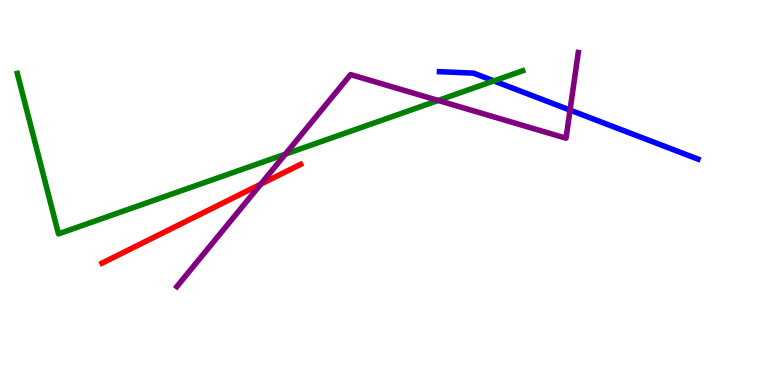[{'lines': ['blue', 'red'], 'intersections': []}, {'lines': ['green', 'red'], 'intersections': []}, {'lines': ['purple', 'red'], 'intersections': [{'x': 3.37, 'y': 5.22}]}, {'lines': ['blue', 'green'], 'intersections': [{'x': 6.37, 'y': 7.9}]}, {'lines': ['blue', 'purple'], 'intersections': [{'x': 7.36, 'y': 7.14}]}, {'lines': ['green', 'purple'], 'intersections': [{'x': 3.68, 'y': 6.0}, {'x': 5.65, 'y': 7.39}]}]